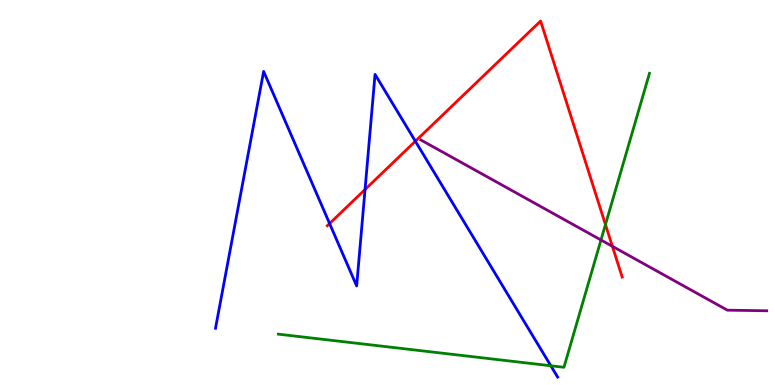[{'lines': ['blue', 'red'], 'intersections': [{'x': 4.25, 'y': 4.19}, {'x': 4.71, 'y': 5.08}, {'x': 5.36, 'y': 6.33}]}, {'lines': ['green', 'red'], 'intersections': [{'x': 7.81, 'y': 4.17}]}, {'lines': ['purple', 'red'], 'intersections': [{'x': 7.9, 'y': 3.6}]}, {'lines': ['blue', 'green'], 'intersections': [{'x': 7.11, 'y': 0.499}]}, {'lines': ['blue', 'purple'], 'intersections': []}, {'lines': ['green', 'purple'], 'intersections': [{'x': 7.75, 'y': 3.77}]}]